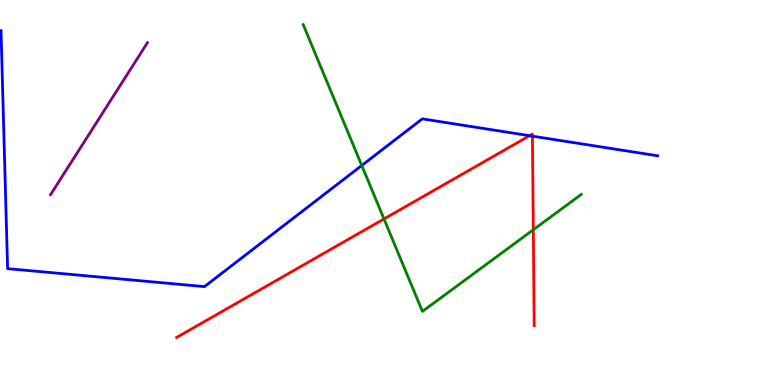[{'lines': ['blue', 'red'], 'intersections': [{'x': 6.83, 'y': 6.48}, {'x': 6.87, 'y': 6.46}]}, {'lines': ['green', 'red'], 'intersections': [{'x': 4.95, 'y': 4.31}, {'x': 6.88, 'y': 4.03}]}, {'lines': ['purple', 'red'], 'intersections': []}, {'lines': ['blue', 'green'], 'intersections': [{'x': 4.67, 'y': 5.7}]}, {'lines': ['blue', 'purple'], 'intersections': []}, {'lines': ['green', 'purple'], 'intersections': []}]